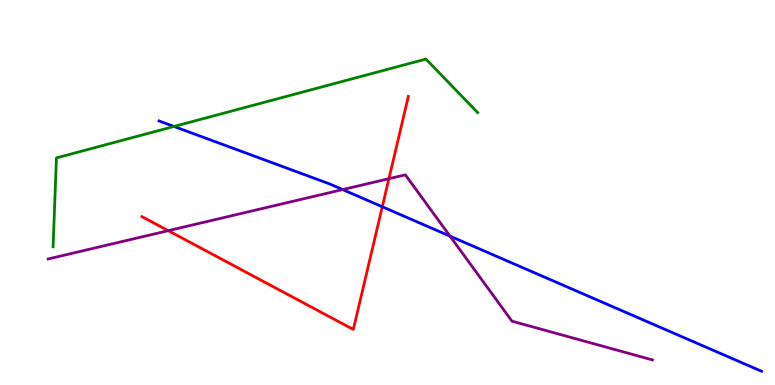[{'lines': ['blue', 'red'], 'intersections': [{'x': 4.93, 'y': 4.63}]}, {'lines': ['green', 'red'], 'intersections': []}, {'lines': ['purple', 'red'], 'intersections': [{'x': 2.17, 'y': 4.01}, {'x': 5.02, 'y': 5.36}]}, {'lines': ['blue', 'green'], 'intersections': [{'x': 2.25, 'y': 6.72}]}, {'lines': ['blue', 'purple'], 'intersections': [{'x': 4.42, 'y': 5.08}, {'x': 5.81, 'y': 3.87}]}, {'lines': ['green', 'purple'], 'intersections': []}]